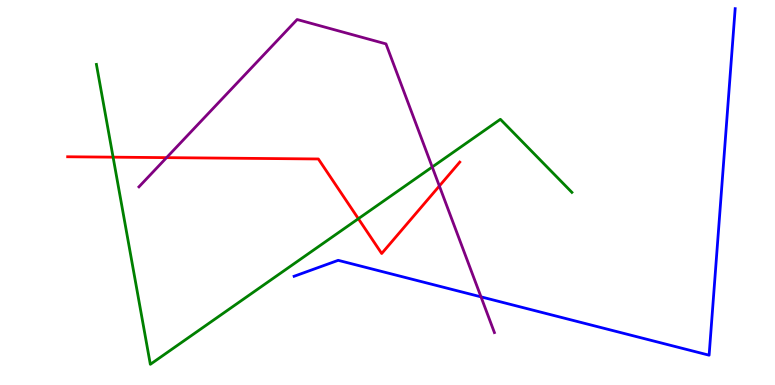[{'lines': ['blue', 'red'], 'intersections': []}, {'lines': ['green', 'red'], 'intersections': [{'x': 1.46, 'y': 5.92}, {'x': 4.62, 'y': 4.32}]}, {'lines': ['purple', 'red'], 'intersections': [{'x': 2.15, 'y': 5.91}, {'x': 5.67, 'y': 5.17}]}, {'lines': ['blue', 'green'], 'intersections': []}, {'lines': ['blue', 'purple'], 'intersections': [{'x': 6.21, 'y': 2.29}]}, {'lines': ['green', 'purple'], 'intersections': [{'x': 5.58, 'y': 5.66}]}]